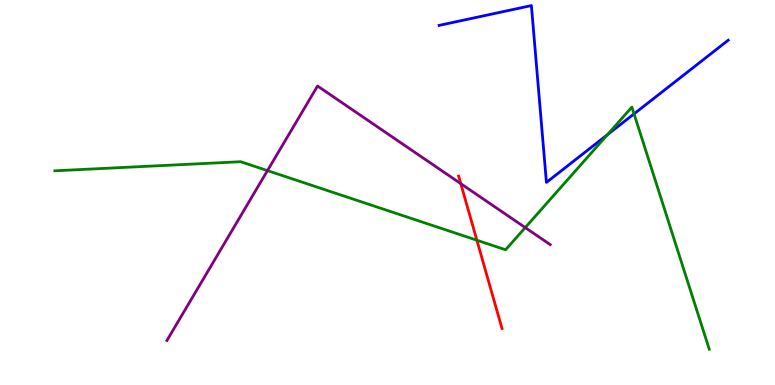[{'lines': ['blue', 'red'], 'intersections': []}, {'lines': ['green', 'red'], 'intersections': [{'x': 6.15, 'y': 3.76}]}, {'lines': ['purple', 'red'], 'intersections': [{'x': 5.95, 'y': 5.23}]}, {'lines': ['blue', 'green'], 'intersections': [{'x': 7.84, 'y': 6.5}, {'x': 8.18, 'y': 7.04}]}, {'lines': ['blue', 'purple'], 'intersections': []}, {'lines': ['green', 'purple'], 'intersections': [{'x': 3.45, 'y': 5.57}, {'x': 6.78, 'y': 4.09}]}]